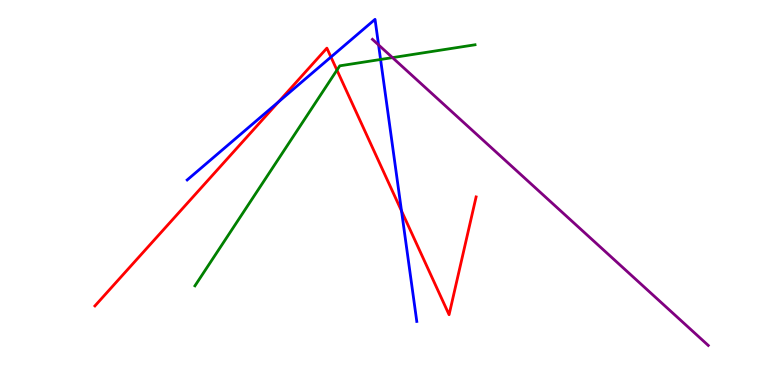[{'lines': ['blue', 'red'], 'intersections': [{'x': 3.59, 'y': 7.36}, {'x': 4.27, 'y': 8.52}, {'x': 5.18, 'y': 4.52}]}, {'lines': ['green', 'red'], 'intersections': [{'x': 4.35, 'y': 8.18}]}, {'lines': ['purple', 'red'], 'intersections': []}, {'lines': ['blue', 'green'], 'intersections': [{'x': 4.91, 'y': 8.46}]}, {'lines': ['blue', 'purple'], 'intersections': [{'x': 4.88, 'y': 8.83}]}, {'lines': ['green', 'purple'], 'intersections': [{'x': 5.06, 'y': 8.5}]}]